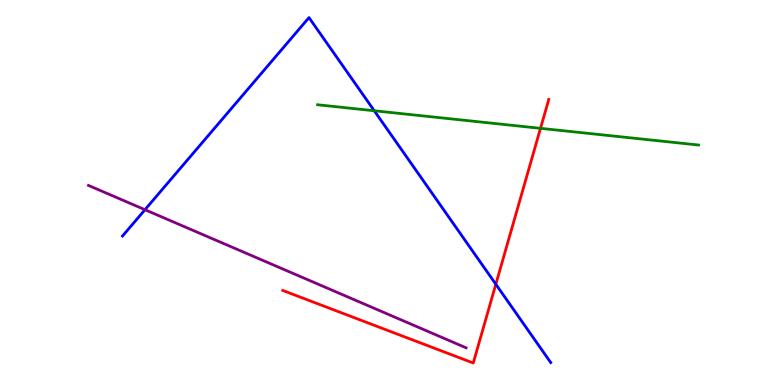[{'lines': ['blue', 'red'], 'intersections': [{'x': 6.4, 'y': 2.62}]}, {'lines': ['green', 'red'], 'intersections': [{'x': 6.97, 'y': 6.67}]}, {'lines': ['purple', 'red'], 'intersections': []}, {'lines': ['blue', 'green'], 'intersections': [{'x': 4.83, 'y': 7.12}]}, {'lines': ['blue', 'purple'], 'intersections': [{'x': 1.87, 'y': 4.55}]}, {'lines': ['green', 'purple'], 'intersections': []}]